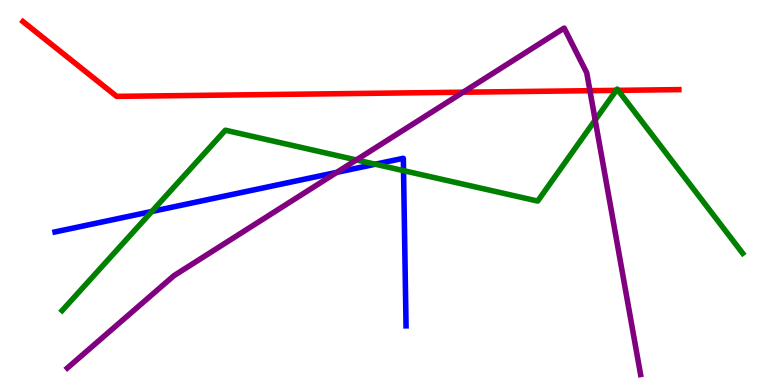[{'lines': ['blue', 'red'], 'intersections': []}, {'lines': ['green', 'red'], 'intersections': [{'x': 7.95, 'y': 7.65}, {'x': 7.98, 'y': 7.65}]}, {'lines': ['purple', 'red'], 'intersections': [{'x': 5.98, 'y': 7.6}, {'x': 7.61, 'y': 7.64}]}, {'lines': ['blue', 'green'], 'intersections': [{'x': 1.96, 'y': 4.51}, {'x': 4.84, 'y': 5.73}, {'x': 5.21, 'y': 5.57}]}, {'lines': ['blue', 'purple'], 'intersections': [{'x': 4.35, 'y': 5.52}]}, {'lines': ['green', 'purple'], 'intersections': [{'x': 4.6, 'y': 5.85}, {'x': 7.68, 'y': 6.88}]}]